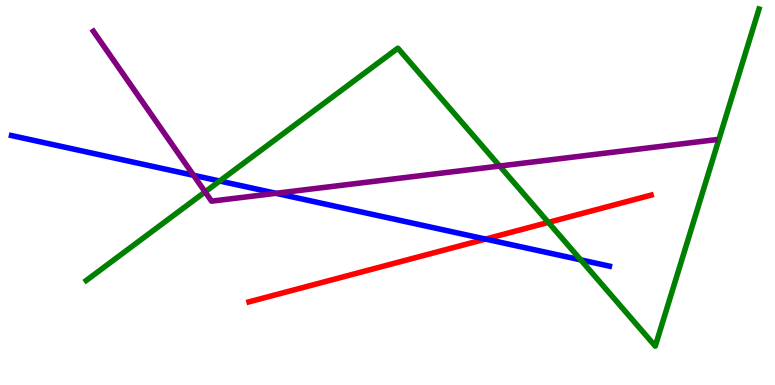[{'lines': ['blue', 'red'], 'intersections': [{'x': 6.26, 'y': 3.79}]}, {'lines': ['green', 'red'], 'intersections': [{'x': 7.08, 'y': 4.22}]}, {'lines': ['purple', 'red'], 'intersections': []}, {'lines': ['blue', 'green'], 'intersections': [{'x': 2.83, 'y': 5.3}, {'x': 7.49, 'y': 3.25}]}, {'lines': ['blue', 'purple'], 'intersections': [{'x': 2.5, 'y': 5.45}, {'x': 3.56, 'y': 4.98}]}, {'lines': ['green', 'purple'], 'intersections': [{'x': 2.65, 'y': 5.02}, {'x': 6.45, 'y': 5.69}]}]